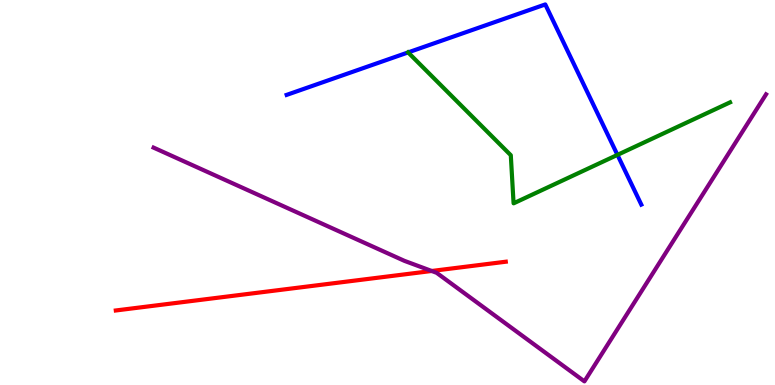[{'lines': ['blue', 'red'], 'intersections': []}, {'lines': ['green', 'red'], 'intersections': []}, {'lines': ['purple', 'red'], 'intersections': [{'x': 5.57, 'y': 2.96}]}, {'lines': ['blue', 'green'], 'intersections': [{'x': 5.27, 'y': 8.64}, {'x': 7.97, 'y': 5.98}]}, {'lines': ['blue', 'purple'], 'intersections': []}, {'lines': ['green', 'purple'], 'intersections': []}]